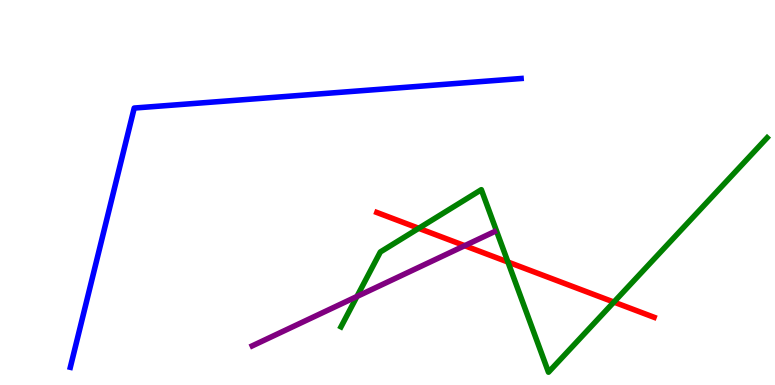[{'lines': ['blue', 'red'], 'intersections': []}, {'lines': ['green', 'red'], 'intersections': [{'x': 5.4, 'y': 4.07}, {'x': 6.55, 'y': 3.19}, {'x': 7.92, 'y': 2.15}]}, {'lines': ['purple', 'red'], 'intersections': [{'x': 6.0, 'y': 3.62}]}, {'lines': ['blue', 'green'], 'intersections': []}, {'lines': ['blue', 'purple'], 'intersections': []}, {'lines': ['green', 'purple'], 'intersections': [{'x': 4.61, 'y': 2.3}]}]